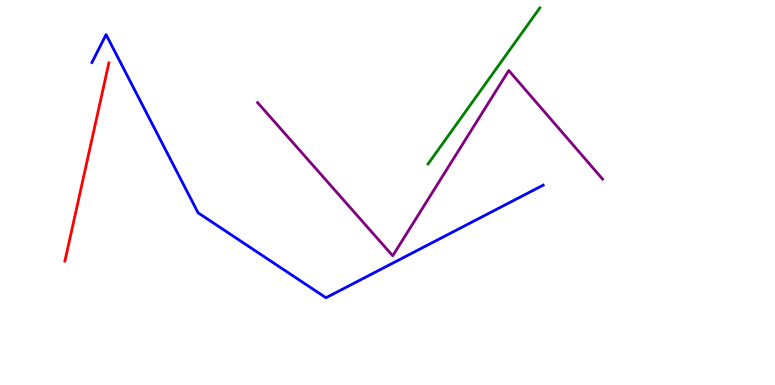[{'lines': ['blue', 'red'], 'intersections': []}, {'lines': ['green', 'red'], 'intersections': []}, {'lines': ['purple', 'red'], 'intersections': []}, {'lines': ['blue', 'green'], 'intersections': []}, {'lines': ['blue', 'purple'], 'intersections': []}, {'lines': ['green', 'purple'], 'intersections': []}]